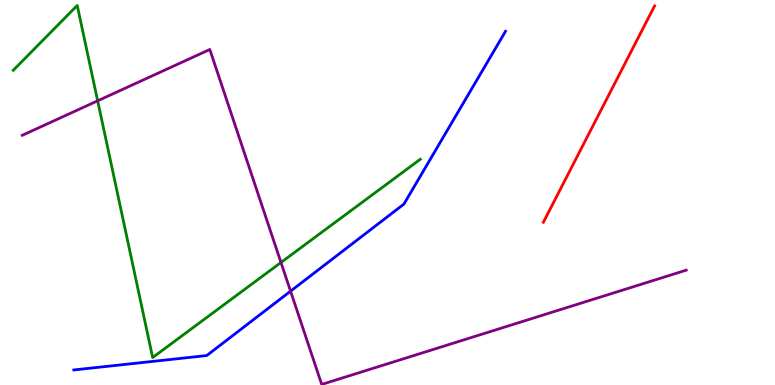[{'lines': ['blue', 'red'], 'intersections': []}, {'lines': ['green', 'red'], 'intersections': []}, {'lines': ['purple', 'red'], 'intersections': []}, {'lines': ['blue', 'green'], 'intersections': []}, {'lines': ['blue', 'purple'], 'intersections': [{'x': 3.75, 'y': 2.44}]}, {'lines': ['green', 'purple'], 'intersections': [{'x': 1.26, 'y': 7.38}, {'x': 3.63, 'y': 3.18}]}]